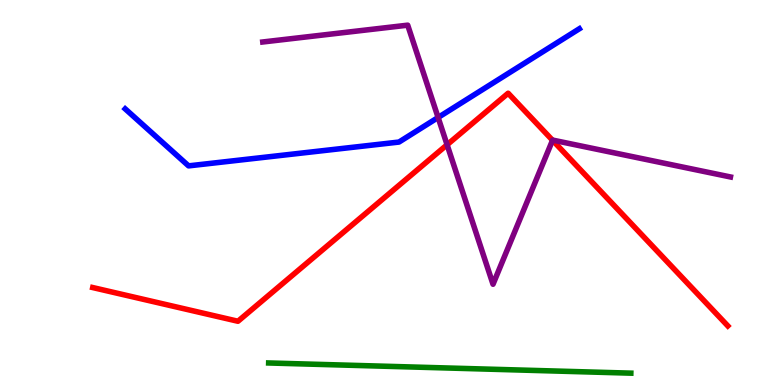[{'lines': ['blue', 'red'], 'intersections': []}, {'lines': ['green', 'red'], 'intersections': []}, {'lines': ['purple', 'red'], 'intersections': [{'x': 5.77, 'y': 6.24}, {'x': 7.13, 'y': 6.36}]}, {'lines': ['blue', 'green'], 'intersections': []}, {'lines': ['blue', 'purple'], 'intersections': [{'x': 5.65, 'y': 6.95}]}, {'lines': ['green', 'purple'], 'intersections': []}]